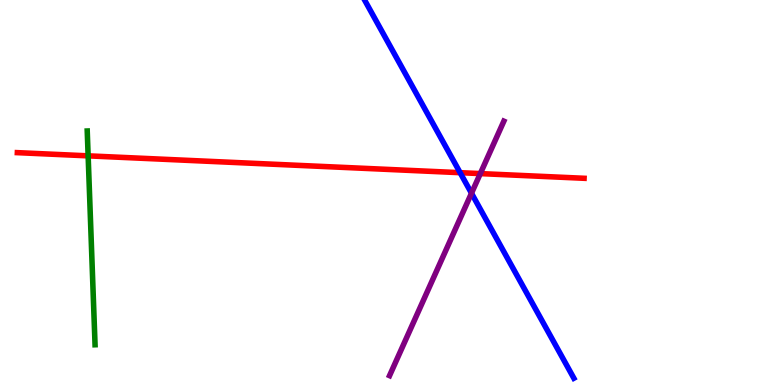[{'lines': ['blue', 'red'], 'intersections': [{'x': 5.94, 'y': 5.51}]}, {'lines': ['green', 'red'], 'intersections': [{'x': 1.14, 'y': 5.95}]}, {'lines': ['purple', 'red'], 'intersections': [{'x': 6.2, 'y': 5.49}]}, {'lines': ['blue', 'green'], 'intersections': []}, {'lines': ['blue', 'purple'], 'intersections': [{'x': 6.08, 'y': 4.98}]}, {'lines': ['green', 'purple'], 'intersections': []}]